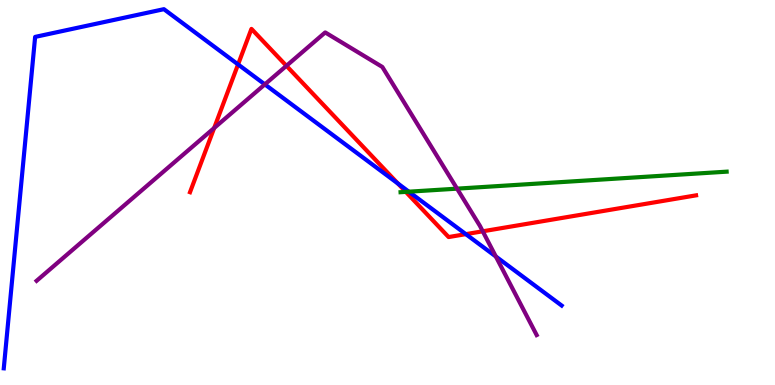[{'lines': ['blue', 'red'], 'intersections': [{'x': 3.07, 'y': 8.33}, {'x': 5.13, 'y': 5.23}, {'x': 6.01, 'y': 3.92}]}, {'lines': ['green', 'red'], 'intersections': [{'x': 5.24, 'y': 5.02}]}, {'lines': ['purple', 'red'], 'intersections': [{'x': 2.76, 'y': 6.68}, {'x': 3.7, 'y': 8.29}, {'x': 6.23, 'y': 3.99}]}, {'lines': ['blue', 'green'], 'intersections': [{'x': 5.28, 'y': 5.02}]}, {'lines': ['blue', 'purple'], 'intersections': [{'x': 3.42, 'y': 7.81}, {'x': 6.4, 'y': 3.34}]}, {'lines': ['green', 'purple'], 'intersections': [{'x': 5.9, 'y': 5.1}]}]